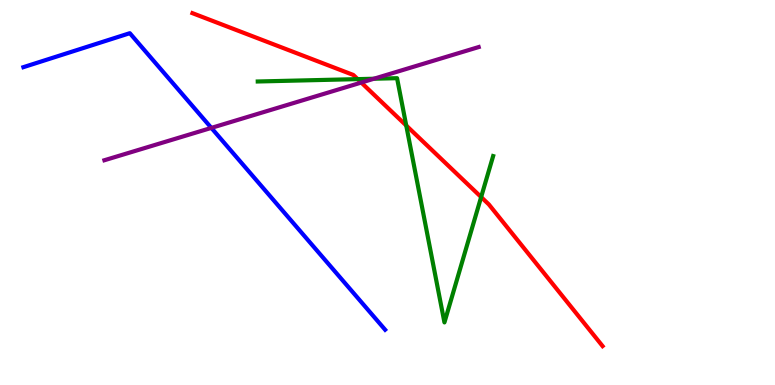[{'lines': ['blue', 'red'], 'intersections': []}, {'lines': ['green', 'red'], 'intersections': [{'x': 4.62, 'y': 7.94}, {'x': 5.24, 'y': 6.74}, {'x': 6.21, 'y': 4.88}]}, {'lines': ['purple', 'red'], 'intersections': [{'x': 4.66, 'y': 7.86}]}, {'lines': ['blue', 'green'], 'intersections': []}, {'lines': ['blue', 'purple'], 'intersections': [{'x': 2.73, 'y': 6.68}]}, {'lines': ['green', 'purple'], 'intersections': [{'x': 4.82, 'y': 7.95}]}]